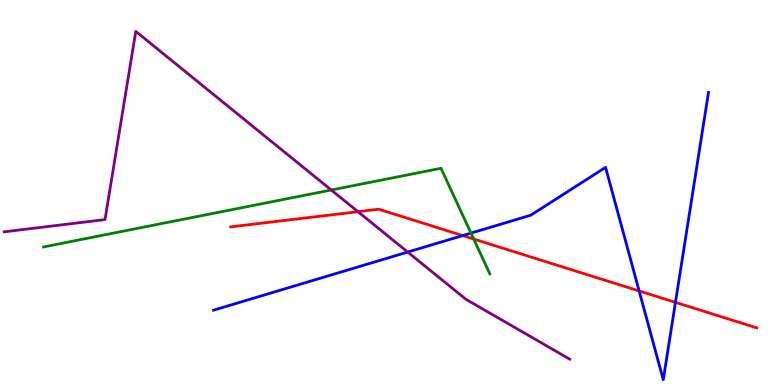[{'lines': ['blue', 'red'], 'intersections': [{'x': 5.97, 'y': 3.88}, {'x': 8.25, 'y': 2.44}, {'x': 8.72, 'y': 2.15}]}, {'lines': ['green', 'red'], 'intersections': [{'x': 6.11, 'y': 3.79}]}, {'lines': ['purple', 'red'], 'intersections': [{'x': 4.62, 'y': 4.5}]}, {'lines': ['blue', 'green'], 'intersections': [{'x': 6.08, 'y': 3.95}]}, {'lines': ['blue', 'purple'], 'intersections': [{'x': 5.26, 'y': 3.45}]}, {'lines': ['green', 'purple'], 'intersections': [{'x': 4.27, 'y': 5.06}]}]